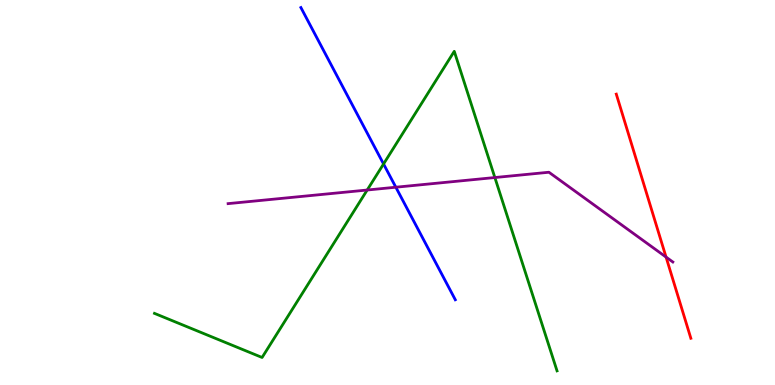[{'lines': ['blue', 'red'], 'intersections': []}, {'lines': ['green', 'red'], 'intersections': []}, {'lines': ['purple', 'red'], 'intersections': [{'x': 8.59, 'y': 3.32}]}, {'lines': ['blue', 'green'], 'intersections': [{'x': 4.95, 'y': 5.74}]}, {'lines': ['blue', 'purple'], 'intersections': [{'x': 5.11, 'y': 5.14}]}, {'lines': ['green', 'purple'], 'intersections': [{'x': 4.74, 'y': 5.06}, {'x': 6.39, 'y': 5.39}]}]